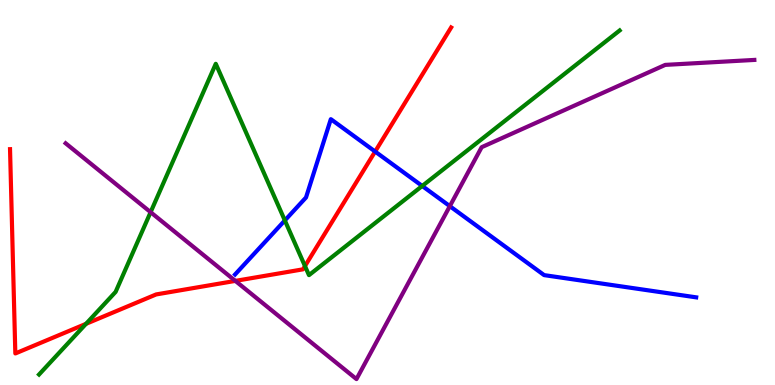[{'lines': ['blue', 'red'], 'intersections': [{'x': 4.84, 'y': 6.06}]}, {'lines': ['green', 'red'], 'intersections': [{'x': 1.11, 'y': 1.59}, {'x': 3.94, 'y': 3.09}]}, {'lines': ['purple', 'red'], 'intersections': [{'x': 3.04, 'y': 2.7}]}, {'lines': ['blue', 'green'], 'intersections': [{'x': 3.68, 'y': 4.27}, {'x': 5.45, 'y': 5.17}]}, {'lines': ['blue', 'purple'], 'intersections': [{'x': 5.8, 'y': 4.65}]}, {'lines': ['green', 'purple'], 'intersections': [{'x': 1.94, 'y': 4.49}]}]